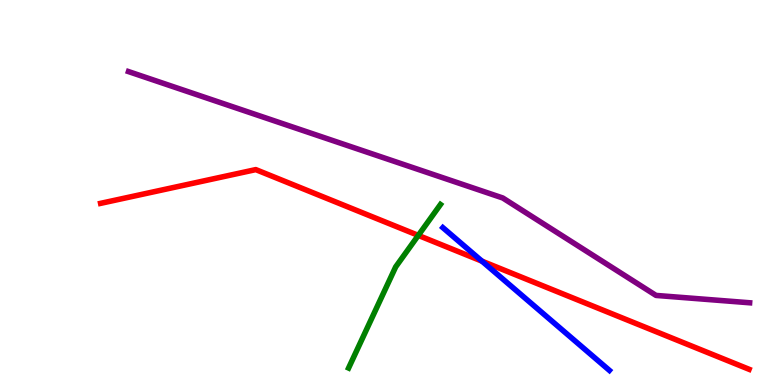[{'lines': ['blue', 'red'], 'intersections': [{'x': 6.22, 'y': 3.22}]}, {'lines': ['green', 'red'], 'intersections': [{'x': 5.4, 'y': 3.89}]}, {'lines': ['purple', 'red'], 'intersections': []}, {'lines': ['blue', 'green'], 'intersections': []}, {'lines': ['blue', 'purple'], 'intersections': []}, {'lines': ['green', 'purple'], 'intersections': []}]